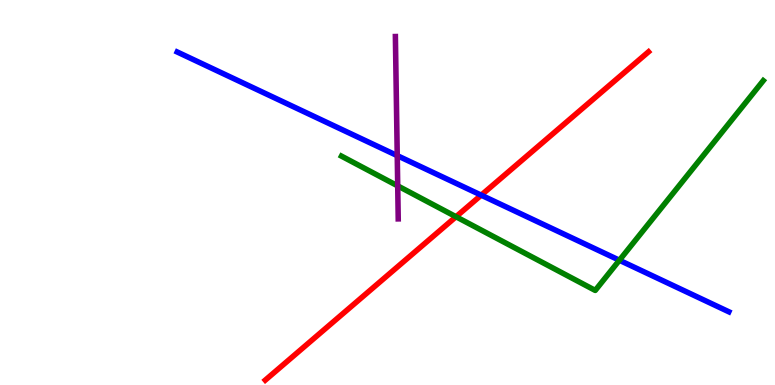[{'lines': ['blue', 'red'], 'intersections': [{'x': 6.21, 'y': 4.93}]}, {'lines': ['green', 'red'], 'intersections': [{'x': 5.88, 'y': 4.37}]}, {'lines': ['purple', 'red'], 'intersections': []}, {'lines': ['blue', 'green'], 'intersections': [{'x': 7.99, 'y': 3.24}]}, {'lines': ['blue', 'purple'], 'intersections': [{'x': 5.13, 'y': 5.96}]}, {'lines': ['green', 'purple'], 'intersections': [{'x': 5.13, 'y': 5.17}]}]